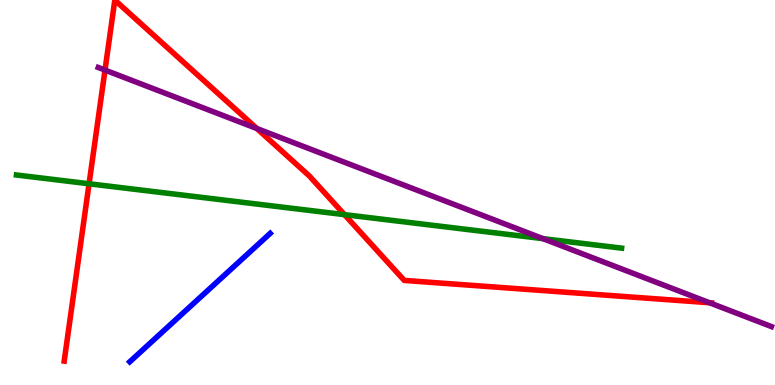[{'lines': ['blue', 'red'], 'intersections': []}, {'lines': ['green', 'red'], 'intersections': [{'x': 1.15, 'y': 5.23}, {'x': 4.44, 'y': 4.42}]}, {'lines': ['purple', 'red'], 'intersections': [{'x': 1.35, 'y': 8.18}, {'x': 3.31, 'y': 6.66}, {'x': 9.15, 'y': 2.14}]}, {'lines': ['blue', 'green'], 'intersections': []}, {'lines': ['blue', 'purple'], 'intersections': []}, {'lines': ['green', 'purple'], 'intersections': [{'x': 7.01, 'y': 3.8}]}]